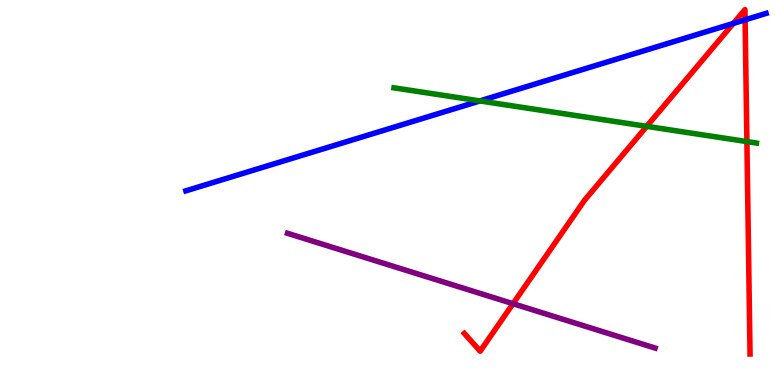[{'lines': ['blue', 'red'], 'intersections': [{'x': 9.46, 'y': 9.39}, {'x': 9.61, 'y': 9.49}]}, {'lines': ['green', 'red'], 'intersections': [{'x': 8.34, 'y': 6.72}, {'x': 9.64, 'y': 6.32}]}, {'lines': ['purple', 'red'], 'intersections': [{'x': 6.62, 'y': 2.11}]}, {'lines': ['blue', 'green'], 'intersections': [{'x': 6.19, 'y': 7.38}]}, {'lines': ['blue', 'purple'], 'intersections': []}, {'lines': ['green', 'purple'], 'intersections': []}]